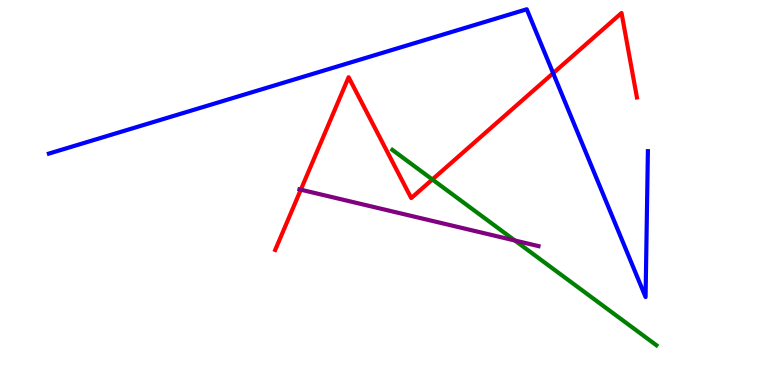[{'lines': ['blue', 'red'], 'intersections': [{'x': 7.14, 'y': 8.1}]}, {'lines': ['green', 'red'], 'intersections': [{'x': 5.58, 'y': 5.34}]}, {'lines': ['purple', 'red'], 'intersections': [{'x': 3.88, 'y': 5.07}]}, {'lines': ['blue', 'green'], 'intersections': []}, {'lines': ['blue', 'purple'], 'intersections': []}, {'lines': ['green', 'purple'], 'intersections': [{'x': 6.64, 'y': 3.75}]}]